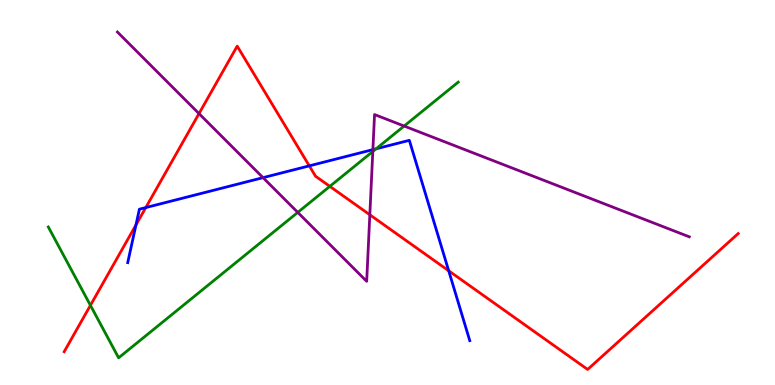[{'lines': ['blue', 'red'], 'intersections': [{'x': 1.75, 'y': 4.16}, {'x': 1.88, 'y': 4.61}, {'x': 3.99, 'y': 5.69}, {'x': 5.79, 'y': 2.97}]}, {'lines': ['green', 'red'], 'intersections': [{'x': 1.17, 'y': 2.07}, {'x': 4.26, 'y': 5.16}]}, {'lines': ['purple', 'red'], 'intersections': [{'x': 2.57, 'y': 7.05}, {'x': 4.77, 'y': 4.42}]}, {'lines': ['blue', 'green'], 'intersections': [{'x': 4.85, 'y': 6.13}]}, {'lines': ['blue', 'purple'], 'intersections': [{'x': 3.39, 'y': 5.39}, {'x': 4.81, 'y': 6.11}]}, {'lines': ['green', 'purple'], 'intersections': [{'x': 3.84, 'y': 4.48}, {'x': 4.81, 'y': 6.07}, {'x': 5.21, 'y': 6.73}]}]